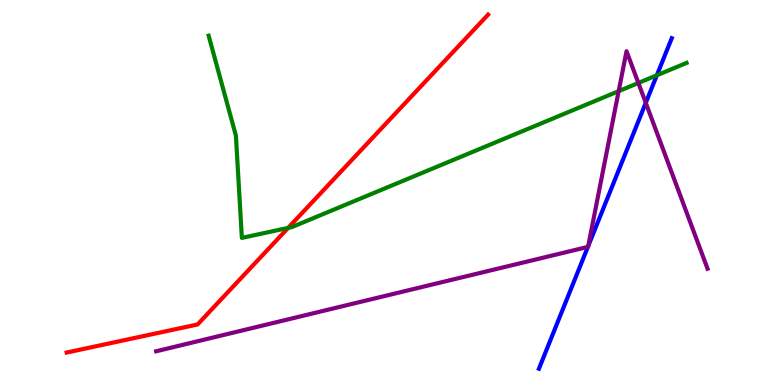[{'lines': ['blue', 'red'], 'intersections': []}, {'lines': ['green', 'red'], 'intersections': [{'x': 3.72, 'y': 4.08}]}, {'lines': ['purple', 'red'], 'intersections': []}, {'lines': ['blue', 'green'], 'intersections': [{'x': 8.48, 'y': 8.04}]}, {'lines': ['blue', 'purple'], 'intersections': [{'x': 7.59, 'y': 3.59}, {'x': 7.59, 'y': 3.61}, {'x': 8.33, 'y': 7.33}]}, {'lines': ['green', 'purple'], 'intersections': [{'x': 7.98, 'y': 7.63}, {'x': 8.24, 'y': 7.84}]}]